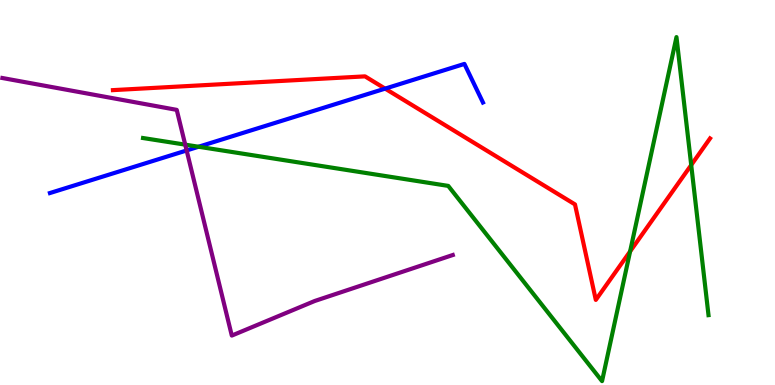[{'lines': ['blue', 'red'], 'intersections': [{'x': 4.97, 'y': 7.7}]}, {'lines': ['green', 'red'], 'intersections': [{'x': 8.13, 'y': 3.47}, {'x': 8.92, 'y': 5.71}]}, {'lines': ['purple', 'red'], 'intersections': []}, {'lines': ['blue', 'green'], 'intersections': [{'x': 2.56, 'y': 6.19}]}, {'lines': ['blue', 'purple'], 'intersections': [{'x': 2.41, 'y': 6.09}]}, {'lines': ['green', 'purple'], 'intersections': [{'x': 2.39, 'y': 6.24}]}]